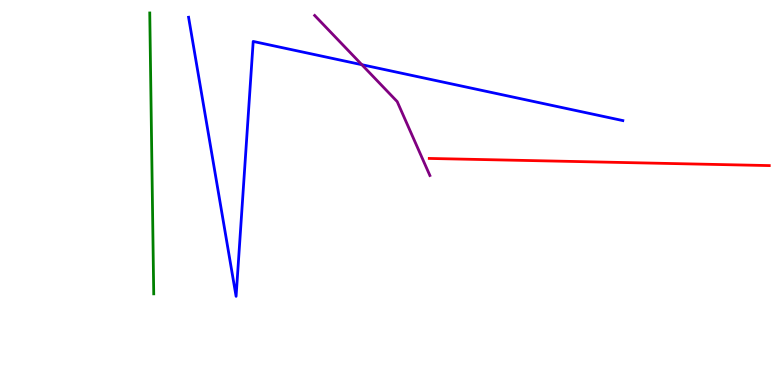[{'lines': ['blue', 'red'], 'intersections': []}, {'lines': ['green', 'red'], 'intersections': []}, {'lines': ['purple', 'red'], 'intersections': []}, {'lines': ['blue', 'green'], 'intersections': []}, {'lines': ['blue', 'purple'], 'intersections': [{'x': 4.67, 'y': 8.32}]}, {'lines': ['green', 'purple'], 'intersections': []}]